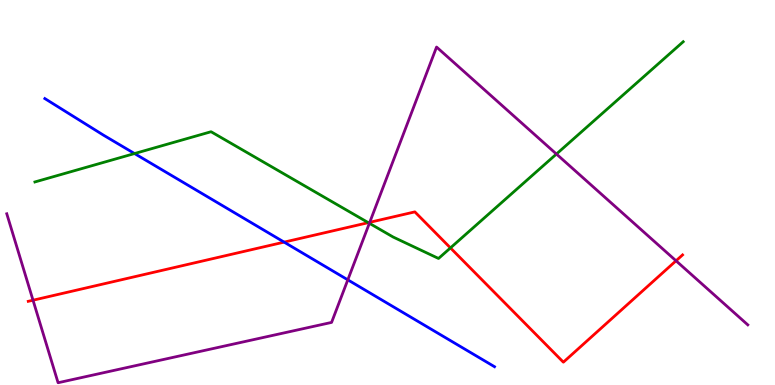[{'lines': ['blue', 'red'], 'intersections': [{'x': 3.67, 'y': 3.71}]}, {'lines': ['green', 'red'], 'intersections': [{'x': 4.75, 'y': 4.22}, {'x': 5.81, 'y': 3.56}]}, {'lines': ['purple', 'red'], 'intersections': [{'x': 0.426, 'y': 2.2}, {'x': 4.77, 'y': 4.23}, {'x': 8.72, 'y': 3.23}]}, {'lines': ['blue', 'green'], 'intersections': [{'x': 1.74, 'y': 6.01}]}, {'lines': ['blue', 'purple'], 'intersections': [{'x': 4.49, 'y': 2.73}]}, {'lines': ['green', 'purple'], 'intersections': [{'x': 4.77, 'y': 4.2}, {'x': 7.18, 'y': 6.0}]}]